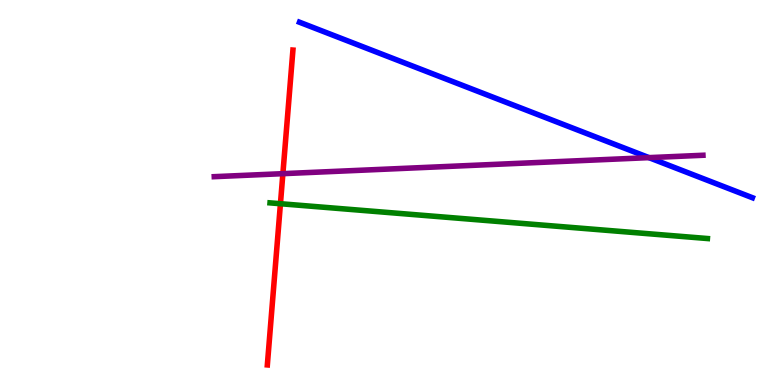[{'lines': ['blue', 'red'], 'intersections': []}, {'lines': ['green', 'red'], 'intersections': [{'x': 3.62, 'y': 4.71}]}, {'lines': ['purple', 'red'], 'intersections': [{'x': 3.65, 'y': 5.49}]}, {'lines': ['blue', 'green'], 'intersections': []}, {'lines': ['blue', 'purple'], 'intersections': [{'x': 8.37, 'y': 5.91}]}, {'lines': ['green', 'purple'], 'intersections': []}]